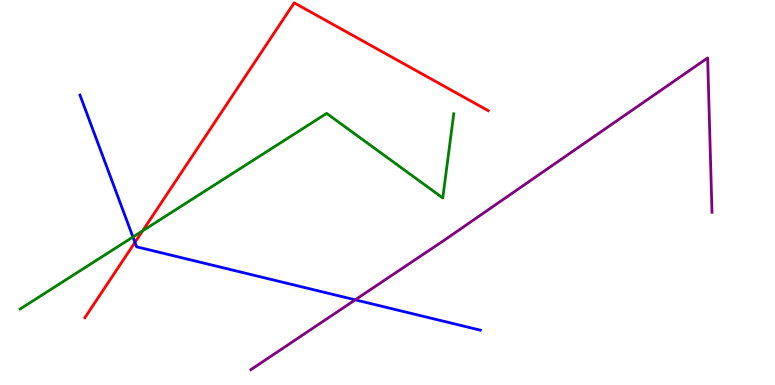[{'lines': ['blue', 'red'], 'intersections': [{'x': 1.74, 'y': 3.7}]}, {'lines': ['green', 'red'], 'intersections': [{'x': 1.84, 'y': 4.0}]}, {'lines': ['purple', 'red'], 'intersections': []}, {'lines': ['blue', 'green'], 'intersections': [{'x': 1.72, 'y': 3.84}]}, {'lines': ['blue', 'purple'], 'intersections': [{'x': 4.58, 'y': 2.21}]}, {'lines': ['green', 'purple'], 'intersections': []}]